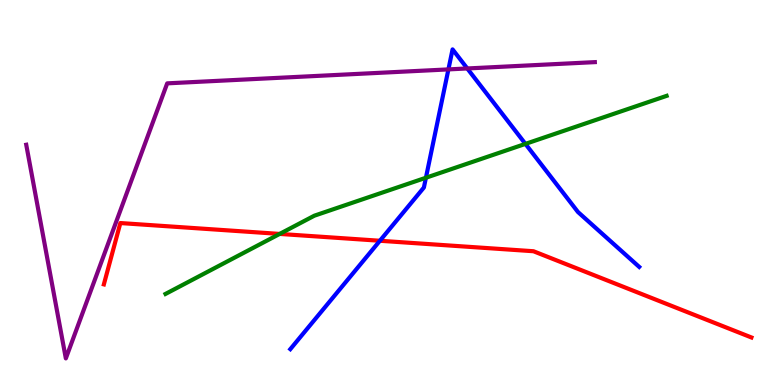[{'lines': ['blue', 'red'], 'intersections': [{'x': 4.9, 'y': 3.75}]}, {'lines': ['green', 'red'], 'intersections': [{'x': 3.61, 'y': 3.92}]}, {'lines': ['purple', 'red'], 'intersections': []}, {'lines': ['blue', 'green'], 'intersections': [{'x': 5.5, 'y': 5.38}, {'x': 6.78, 'y': 6.26}]}, {'lines': ['blue', 'purple'], 'intersections': [{'x': 5.79, 'y': 8.2}, {'x': 6.03, 'y': 8.22}]}, {'lines': ['green', 'purple'], 'intersections': []}]